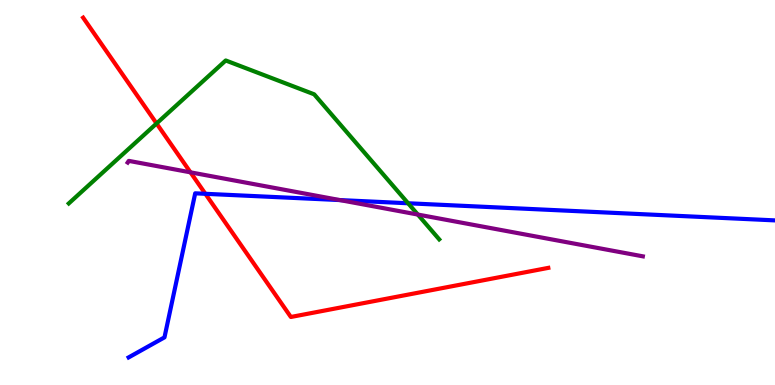[{'lines': ['blue', 'red'], 'intersections': [{'x': 2.65, 'y': 4.97}]}, {'lines': ['green', 'red'], 'intersections': [{'x': 2.02, 'y': 6.79}]}, {'lines': ['purple', 'red'], 'intersections': [{'x': 2.46, 'y': 5.52}]}, {'lines': ['blue', 'green'], 'intersections': [{'x': 5.27, 'y': 4.72}]}, {'lines': ['blue', 'purple'], 'intersections': [{'x': 4.39, 'y': 4.8}]}, {'lines': ['green', 'purple'], 'intersections': [{'x': 5.39, 'y': 4.43}]}]